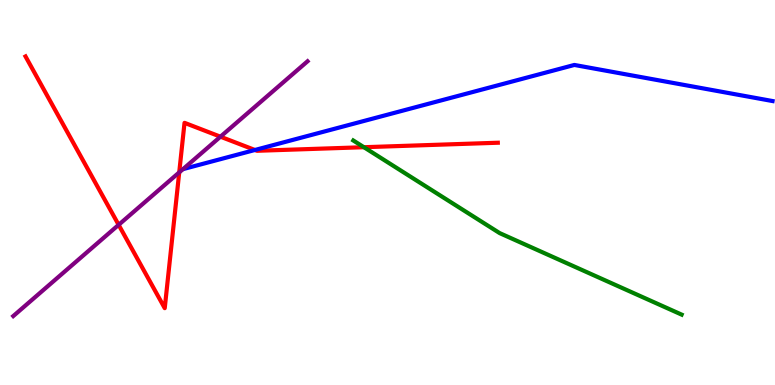[{'lines': ['blue', 'red'], 'intersections': [{'x': 3.29, 'y': 6.1}]}, {'lines': ['green', 'red'], 'intersections': [{'x': 4.7, 'y': 6.18}]}, {'lines': ['purple', 'red'], 'intersections': [{'x': 1.53, 'y': 4.16}, {'x': 2.31, 'y': 5.52}, {'x': 2.84, 'y': 6.45}]}, {'lines': ['blue', 'green'], 'intersections': []}, {'lines': ['blue', 'purple'], 'intersections': []}, {'lines': ['green', 'purple'], 'intersections': []}]